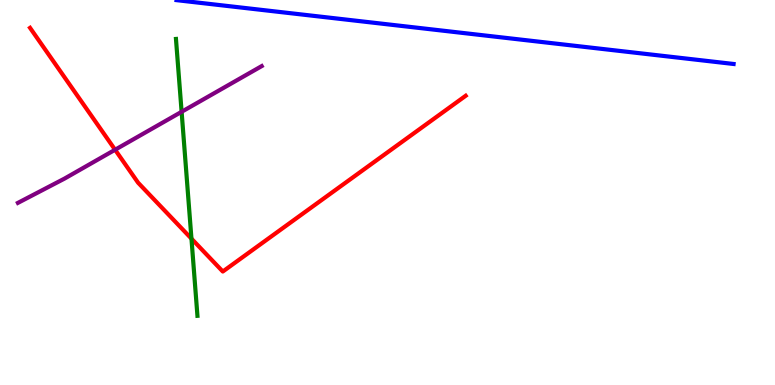[{'lines': ['blue', 'red'], 'intersections': []}, {'lines': ['green', 'red'], 'intersections': [{'x': 2.47, 'y': 3.8}]}, {'lines': ['purple', 'red'], 'intersections': [{'x': 1.49, 'y': 6.11}]}, {'lines': ['blue', 'green'], 'intersections': []}, {'lines': ['blue', 'purple'], 'intersections': []}, {'lines': ['green', 'purple'], 'intersections': [{'x': 2.34, 'y': 7.1}]}]